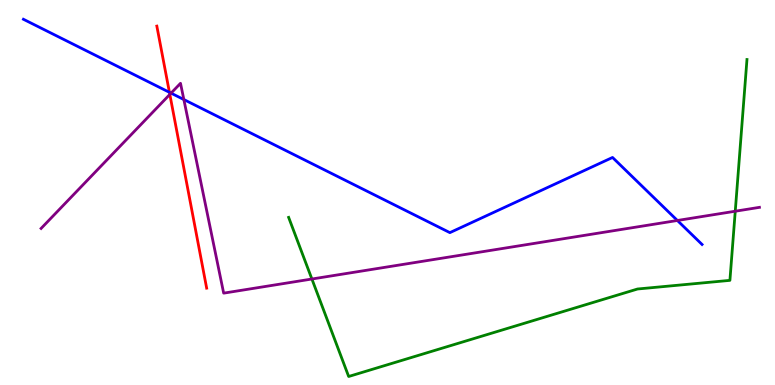[{'lines': ['blue', 'red'], 'intersections': [{'x': 2.19, 'y': 7.6}]}, {'lines': ['green', 'red'], 'intersections': []}, {'lines': ['purple', 'red'], 'intersections': [{'x': 2.19, 'y': 7.55}]}, {'lines': ['blue', 'green'], 'intersections': []}, {'lines': ['blue', 'purple'], 'intersections': [{'x': 2.21, 'y': 7.58}, {'x': 2.37, 'y': 7.41}, {'x': 8.74, 'y': 4.27}]}, {'lines': ['green', 'purple'], 'intersections': [{'x': 4.02, 'y': 2.75}, {'x': 9.49, 'y': 4.51}]}]